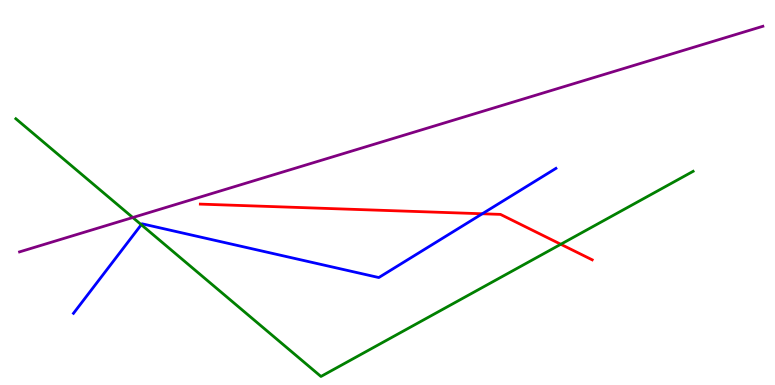[{'lines': ['blue', 'red'], 'intersections': [{'x': 6.22, 'y': 4.45}]}, {'lines': ['green', 'red'], 'intersections': [{'x': 7.24, 'y': 3.66}]}, {'lines': ['purple', 'red'], 'intersections': []}, {'lines': ['blue', 'green'], 'intersections': [{'x': 1.82, 'y': 4.16}]}, {'lines': ['blue', 'purple'], 'intersections': []}, {'lines': ['green', 'purple'], 'intersections': [{'x': 1.71, 'y': 4.35}]}]